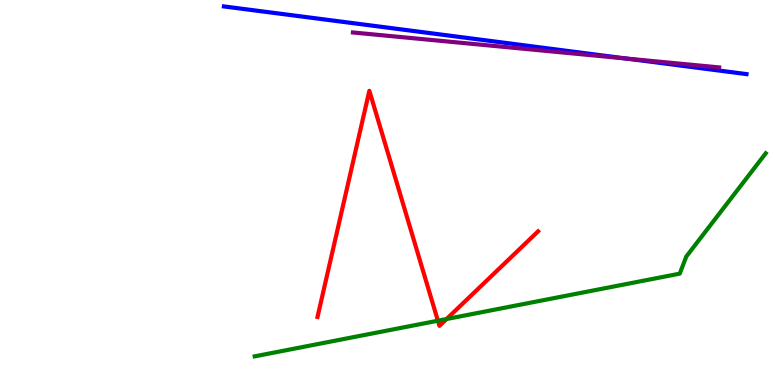[{'lines': ['blue', 'red'], 'intersections': []}, {'lines': ['green', 'red'], 'intersections': [{'x': 5.65, 'y': 1.67}, {'x': 5.76, 'y': 1.71}]}, {'lines': ['purple', 'red'], 'intersections': []}, {'lines': ['blue', 'green'], 'intersections': []}, {'lines': ['blue', 'purple'], 'intersections': [{'x': 8.09, 'y': 8.48}]}, {'lines': ['green', 'purple'], 'intersections': []}]